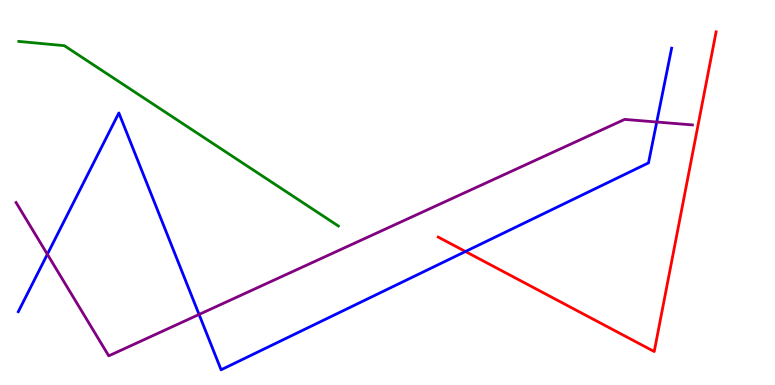[{'lines': ['blue', 'red'], 'intersections': [{'x': 6.01, 'y': 3.47}]}, {'lines': ['green', 'red'], 'intersections': []}, {'lines': ['purple', 'red'], 'intersections': []}, {'lines': ['blue', 'green'], 'intersections': []}, {'lines': ['blue', 'purple'], 'intersections': [{'x': 0.611, 'y': 3.4}, {'x': 2.57, 'y': 1.83}, {'x': 8.47, 'y': 6.83}]}, {'lines': ['green', 'purple'], 'intersections': []}]